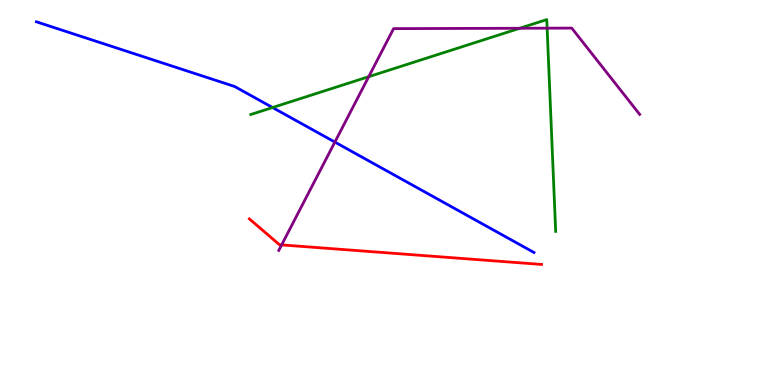[{'lines': ['blue', 'red'], 'intersections': []}, {'lines': ['green', 'red'], 'intersections': []}, {'lines': ['purple', 'red'], 'intersections': [{'x': 3.63, 'y': 3.64}]}, {'lines': ['blue', 'green'], 'intersections': [{'x': 3.52, 'y': 7.21}]}, {'lines': ['blue', 'purple'], 'intersections': [{'x': 4.32, 'y': 6.31}]}, {'lines': ['green', 'purple'], 'intersections': [{'x': 4.76, 'y': 8.01}, {'x': 6.71, 'y': 9.27}, {'x': 7.06, 'y': 9.27}]}]